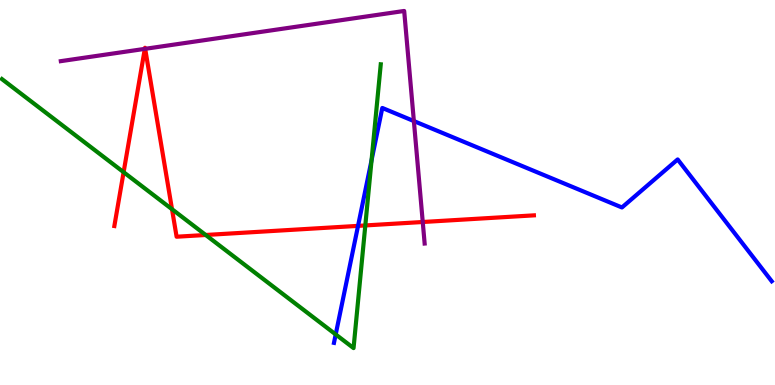[{'lines': ['blue', 'red'], 'intersections': [{'x': 4.62, 'y': 4.13}]}, {'lines': ['green', 'red'], 'intersections': [{'x': 1.6, 'y': 5.53}, {'x': 2.22, 'y': 4.57}, {'x': 2.65, 'y': 3.9}, {'x': 4.71, 'y': 4.14}]}, {'lines': ['purple', 'red'], 'intersections': [{'x': 1.87, 'y': 8.73}, {'x': 1.87, 'y': 8.73}, {'x': 5.45, 'y': 4.23}]}, {'lines': ['blue', 'green'], 'intersections': [{'x': 4.33, 'y': 1.31}, {'x': 4.79, 'y': 5.84}]}, {'lines': ['blue', 'purple'], 'intersections': [{'x': 5.34, 'y': 6.86}]}, {'lines': ['green', 'purple'], 'intersections': []}]